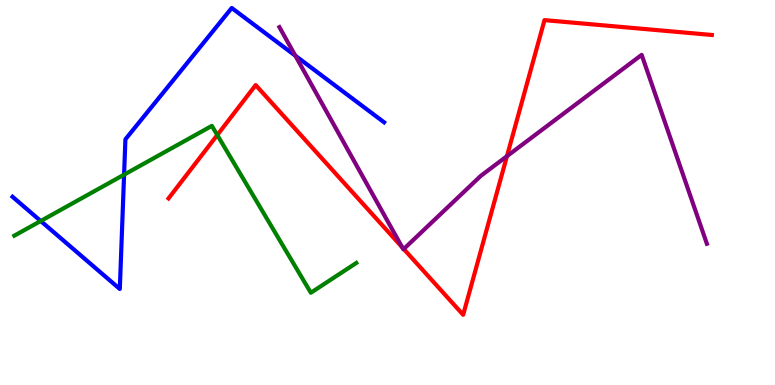[{'lines': ['blue', 'red'], 'intersections': []}, {'lines': ['green', 'red'], 'intersections': [{'x': 2.8, 'y': 6.49}]}, {'lines': ['purple', 'red'], 'intersections': [{'x': 5.19, 'y': 3.58}, {'x': 5.21, 'y': 3.53}, {'x': 6.54, 'y': 5.94}]}, {'lines': ['blue', 'green'], 'intersections': [{'x': 0.525, 'y': 4.26}, {'x': 1.6, 'y': 5.46}]}, {'lines': ['blue', 'purple'], 'intersections': [{'x': 3.81, 'y': 8.55}]}, {'lines': ['green', 'purple'], 'intersections': []}]